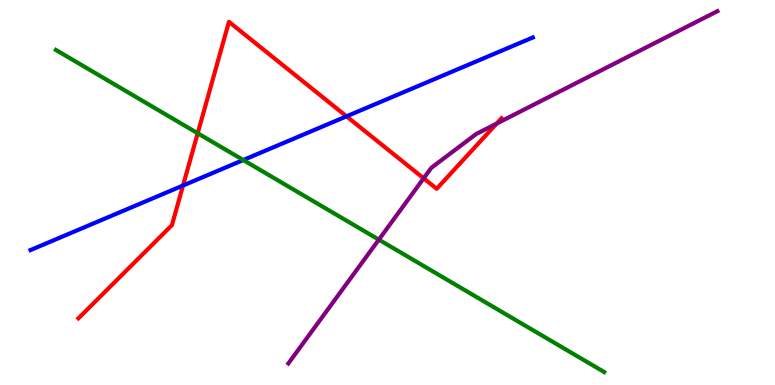[{'lines': ['blue', 'red'], 'intersections': [{'x': 2.36, 'y': 5.18}, {'x': 4.47, 'y': 6.98}]}, {'lines': ['green', 'red'], 'intersections': [{'x': 2.55, 'y': 6.54}]}, {'lines': ['purple', 'red'], 'intersections': [{'x': 5.47, 'y': 5.37}, {'x': 6.41, 'y': 6.79}]}, {'lines': ['blue', 'green'], 'intersections': [{'x': 3.14, 'y': 5.84}]}, {'lines': ['blue', 'purple'], 'intersections': []}, {'lines': ['green', 'purple'], 'intersections': [{'x': 4.89, 'y': 3.78}]}]